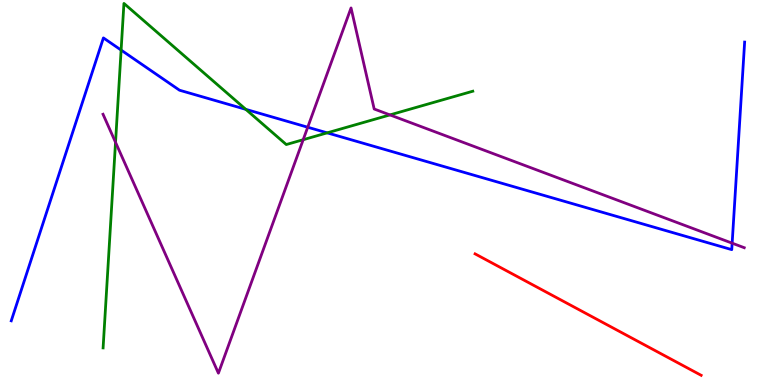[{'lines': ['blue', 'red'], 'intersections': []}, {'lines': ['green', 'red'], 'intersections': []}, {'lines': ['purple', 'red'], 'intersections': []}, {'lines': ['blue', 'green'], 'intersections': [{'x': 1.56, 'y': 8.7}, {'x': 3.17, 'y': 7.16}, {'x': 4.22, 'y': 6.55}]}, {'lines': ['blue', 'purple'], 'intersections': [{'x': 3.97, 'y': 6.7}, {'x': 9.45, 'y': 3.68}]}, {'lines': ['green', 'purple'], 'intersections': [{'x': 1.49, 'y': 6.3}, {'x': 3.91, 'y': 6.37}, {'x': 5.03, 'y': 7.02}]}]